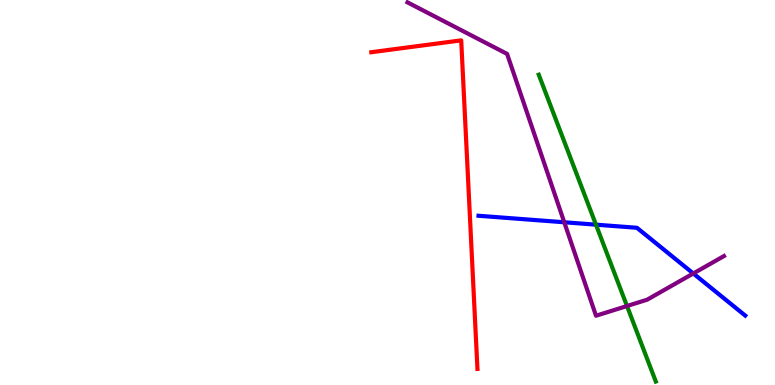[{'lines': ['blue', 'red'], 'intersections': []}, {'lines': ['green', 'red'], 'intersections': []}, {'lines': ['purple', 'red'], 'intersections': []}, {'lines': ['blue', 'green'], 'intersections': [{'x': 7.69, 'y': 4.16}]}, {'lines': ['blue', 'purple'], 'intersections': [{'x': 7.28, 'y': 4.23}, {'x': 8.95, 'y': 2.9}]}, {'lines': ['green', 'purple'], 'intersections': [{'x': 8.09, 'y': 2.05}]}]